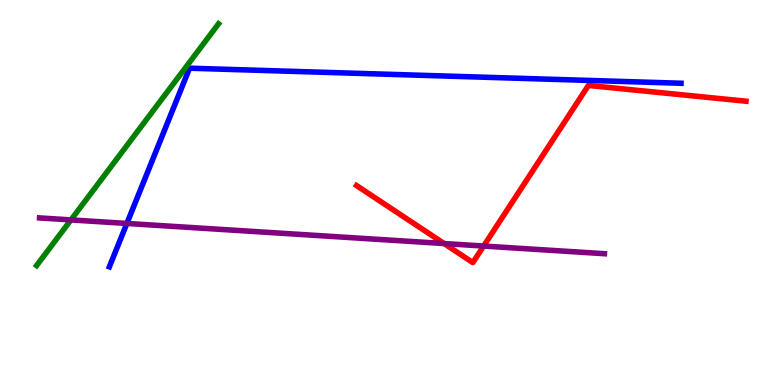[{'lines': ['blue', 'red'], 'intersections': []}, {'lines': ['green', 'red'], 'intersections': []}, {'lines': ['purple', 'red'], 'intersections': [{'x': 5.73, 'y': 3.67}, {'x': 6.24, 'y': 3.61}]}, {'lines': ['blue', 'green'], 'intersections': []}, {'lines': ['blue', 'purple'], 'intersections': [{'x': 1.64, 'y': 4.2}]}, {'lines': ['green', 'purple'], 'intersections': [{'x': 0.915, 'y': 4.29}]}]